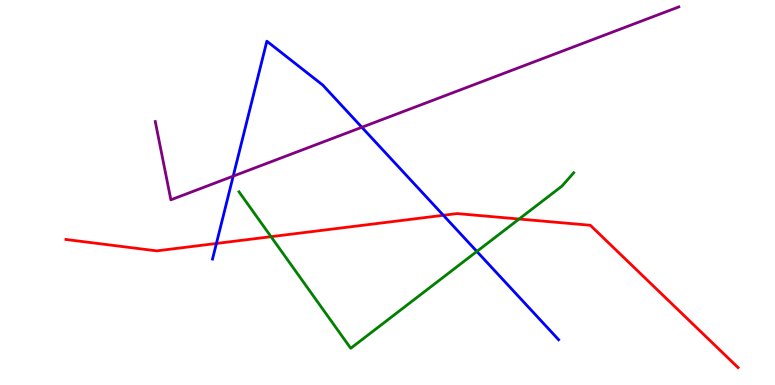[{'lines': ['blue', 'red'], 'intersections': [{'x': 2.79, 'y': 3.68}, {'x': 5.72, 'y': 4.41}]}, {'lines': ['green', 'red'], 'intersections': [{'x': 3.5, 'y': 3.85}, {'x': 6.7, 'y': 4.31}]}, {'lines': ['purple', 'red'], 'intersections': []}, {'lines': ['blue', 'green'], 'intersections': [{'x': 6.15, 'y': 3.47}]}, {'lines': ['blue', 'purple'], 'intersections': [{'x': 3.01, 'y': 5.42}, {'x': 4.67, 'y': 6.69}]}, {'lines': ['green', 'purple'], 'intersections': []}]